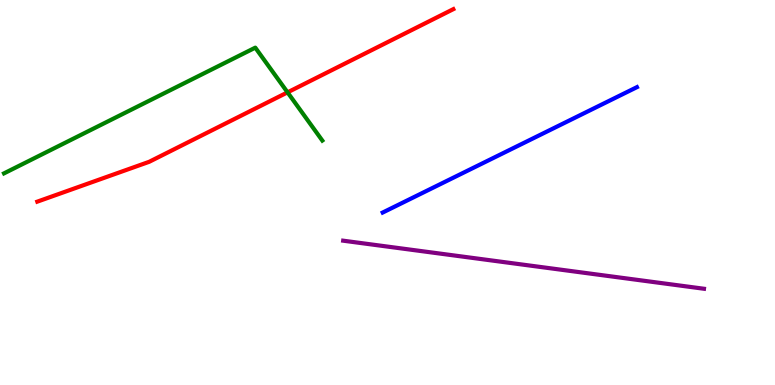[{'lines': ['blue', 'red'], 'intersections': []}, {'lines': ['green', 'red'], 'intersections': [{'x': 3.71, 'y': 7.6}]}, {'lines': ['purple', 'red'], 'intersections': []}, {'lines': ['blue', 'green'], 'intersections': []}, {'lines': ['blue', 'purple'], 'intersections': []}, {'lines': ['green', 'purple'], 'intersections': []}]